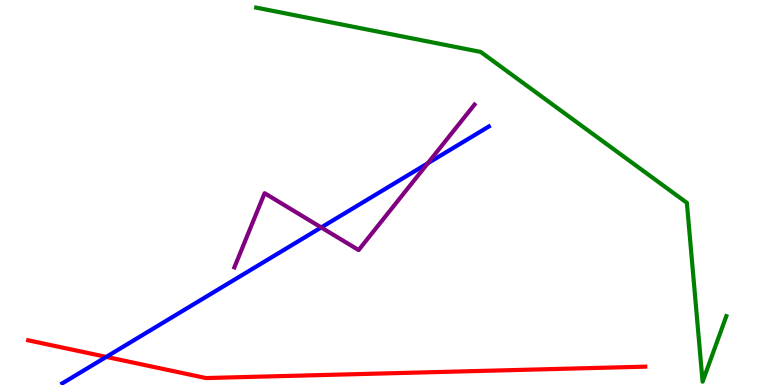[{'lines': ['blue', 'red'], 'intersections': [{'x': 1.37, 'y': 0.73}]}, {'lines': ['green', 'red'], 'intersections': []}, {'lines': ['purple', 'red'], 'intersections': []}, {'lines': ['blue', 'green'], 'intersections': []}, {'lines': ['blue', 'purple'], 'intersections': [{'x': 4.14, 'y': 4.09}, {'x': 5.52, 'y': 5.76}]}, {'lines': ['green', 'purple'], 'intersections': []}]